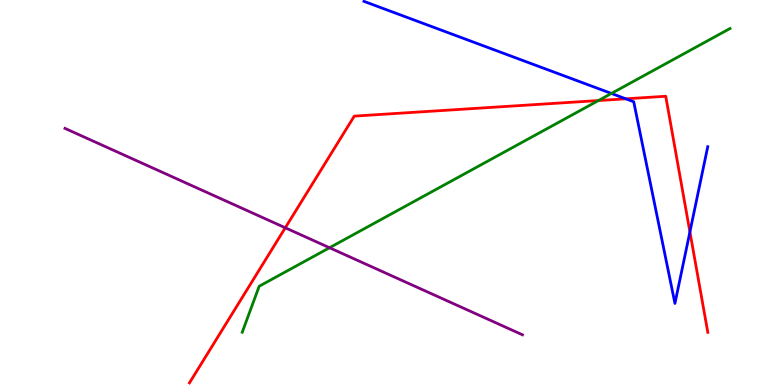[{'lines': ['blue', 'red'], 'intersections': [{'x': 8.07, 'y': 7.43}, {'x': 8.9, 'y': 3.98}]}, {'lines': ['green', 'red'], 'intersections': [{'x': 7.72, 'y': 7.39}]}, {'lines': ['purple', 'red'], 'intersections': [{'x': 3.68, 'y': 4.08}]}, {'lines': ['blue', 'green'], 'intersections': [{'x': 7.89, 'y': 7.57}]}, {'lines': ['blue', 'purple'], 'intersections': []}, {'lines': ['green', 'purple'], 'intersections': [{'x': 4.25, 'y': 3.57}]}]